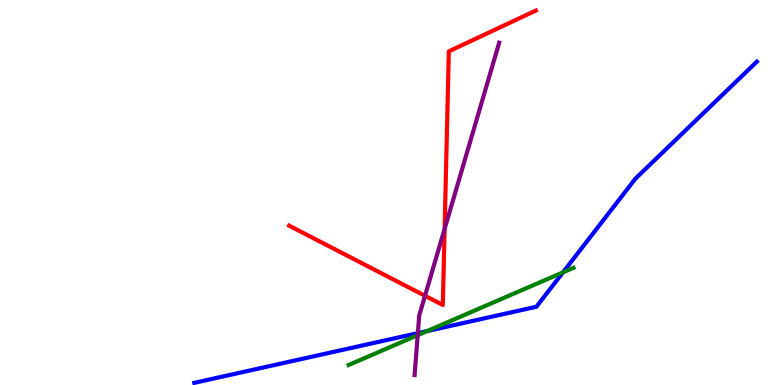[{'lines': ['blue', 'red'], 'intersections': []}, {'lines': ['green', 'red'], 'intersections': []}, {'lines': ['purple', 'red'], 'intersections': [{'x': 5.48, 'y': 2.32}, {'x': 5.74, 'y': 4.06}]}, {'lines': ['blue', 'green'], 'intersections': [{'x': 5.51, 'y': 1.4}, {'x': 7.26, 'y': 2.93}]}, {'lines': ['blue', 'purple'], 'intersections': [{'x': 5.39, 'y': 1.35}]}, {'lines': ['green', 'purple'], 'intersections': [{'x': 5.39, 'y': 1.29}]}]